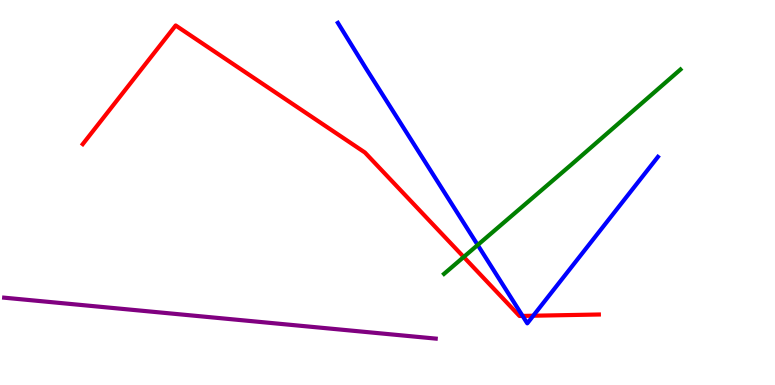[{'lines': ['blue', 'red'], 'intersections': [{'x': 6.74, 'y': 1.79}, {'x': 6.88, 'y': 1.8}]}, {'lines': ['green', 'red'], 'intersections': [{'x': 5.98, 'y': 3.33}]}, {'lines': ['purple', 'red'], 'intersections': []}, {'lines': ['blue', 'green'], 'intersections': [{'x': 6.16, 'y': 3.64}]}, {'lines': ['blue', 'purple'], 'intersections': []}, {'lines': ['green', 'purple'], 'intersections': []}]